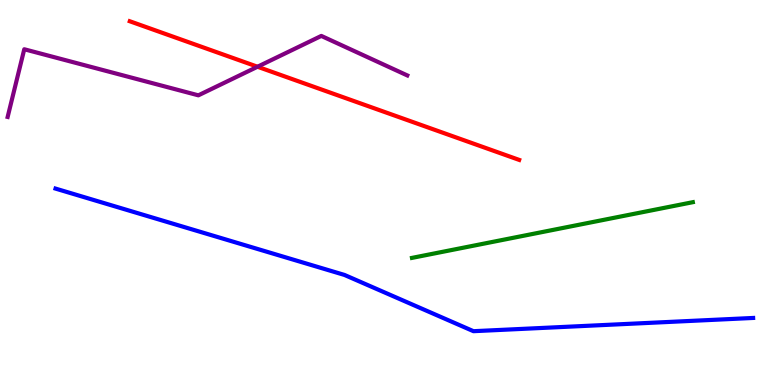[{'lines': ['blue', 'red'], 'intersections': []}, {'lines': ['green', 'red'], 'intersections': []}, {'lines': ['purple', 'red'], 'intersections': [{'x': 3.32, 'y': 8.27}]}, {'lines': ['blue', 'green'], 'intersections': []}, {'lines': ['blue', 'purple'], 'intersections': []}, {'lines': ['green', 'purple'], 'intersections': []}]